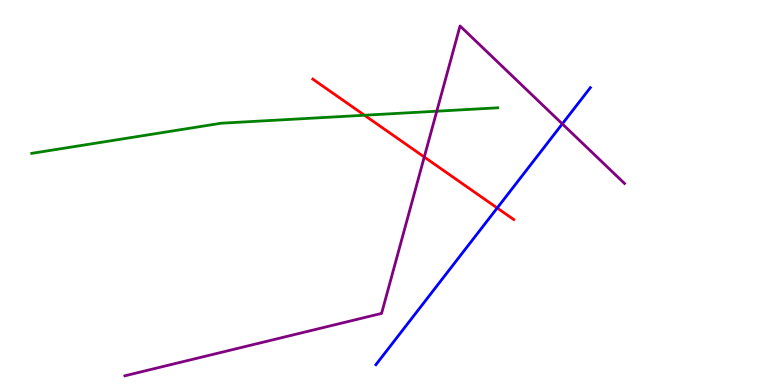[{'lines': ['blue', 'red'], 'intersections': [{'x': 6.42, 'y': 4.6}]}, {'lines': ['green', 'red'], 'intersections': [{'x': 4.7, 'y': 7.01}]}, {'lines': ['purple', 'red'], 'intersections': [{'x': 5.47, 'y': 5.92}]}, {'lines': ['blue', 'green'], 'intersections': []}, {'lines': ['blue', 'purple'], 'intersections': [{'x': 7.26, 'y': 6.78}]}, {'lines': ['green', 'purple'], 'intersections': [{'x': 5.64, 'y': 7.11}]}]